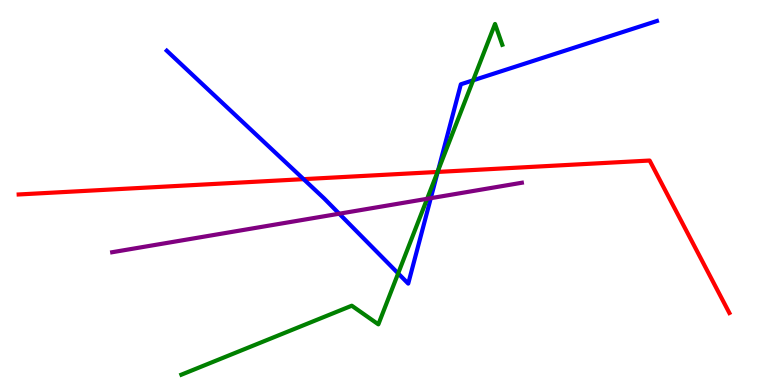[{'lines': ['blue', 'red'], 'intersections': [{'x': 3.92, 'y': 5.35}, {'x': 5.65, 'y': 5.53}]}, {'lines': ['green', 'red'], 'intersections': [{'x': 5.65, 'y': 5.53}]}, {'lines': ['purple', 'red'], 'intersections': []}, {'lines': ['blue', 'green'], 'intersections': [{'x': 5.14, 'y': 2.9}, {'x': 5.65, 'y': 5.56}, {'x': 6.11, 'y': 7.91}]}, {'lines': ['blue', 'purple'], 'intersections': [{'x': 4.38, 'y': 4.45}, {'x': 5.56, 'y': 4.85}]}, {'lines': ['green', 'purple'], 'intersections': [{'x': 5.51, 'y': 4.84}]}]